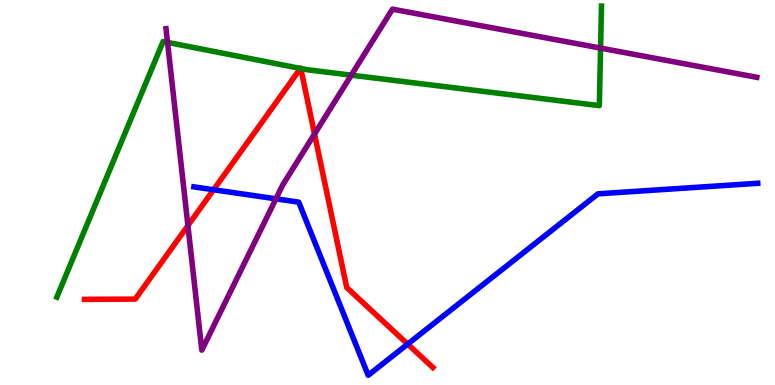[{'lines': ['blue', 'red'], 'intersections': [{'x': 2.76, 'y': 5.07}, {'x': 5.26, 'y': 1.06}]}, {'lines': ['green', 'red'], 'intersections': [{'x': 3.88, 'y': 8.22}, {'x': 3.88, 'y': 8.22}]}, {'lines': ['purple', 'red'], 'intersections': [{'x': 2.42, 'y': 4.14}, {'x': 4.06, 'y': 6.52}]}, {'lines': ['blue', 'green'], 'intersections': []}, {'lines': ['blue', 'purple'], 'intersections': [{'x': 3.56, 'y': 4.84}]}, {'lines': ['green', 'purple'], 'intersections': [{'x': 2.16, 'y': 8.9}, {'x': 4.53, 'y': 8.05}, {'x': 7.75, 'y': 8.75}]}]